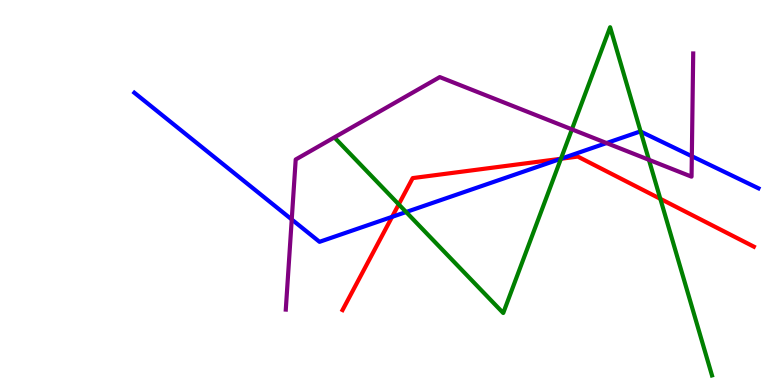[{'lines': ['blue', 'red'], 'intersections': [{'x': 5.06, 'y': 4.37}, {'x': 7.24, 'y': 5.88}]}, {'lines': ['green', 'red'], 'intersections': [{'x': 5.14, 'y': 4.69}, {'x': 7.24, 'y': 5.88}, {'x': 8.52, 'y': 4.84}]}, {'lines': ['purple', 'red'], 'intersections': []}, {'lines': ['blue', 'green'], 'intersections': [{'x': 5.24, 'y': 4.49}, {'x': 7.24, 'y': 5.88}, {'x': 8.27, 'y': 6.58}]}, {'lines': ['blue', 'purple'], 'intersections': [{'x': 3.76, 'y': 4.3}, {'x': 7.83, 'y': 6.28}, {'x': 8.93, 'y': 5.94}]}, {'lines': ['green', 'purple'], 'intersections': [{'x': 7.38, 'y': 6.64}, {'x': 8.37, 'y': 5.85}]}]